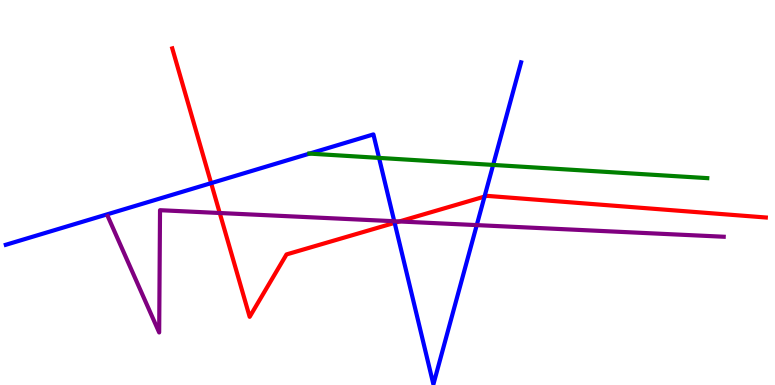[{'lines': ['blue', 'red'], 'intersections': [{'x': 2.72, 'y': 5.24}, {'x': 5.09, 'y': 4.21}, {'x': 6.25, 'y': 4.89}]}, {'lines': ['green', 'red'], 'intersections': []}, {'lines': ['purple', 'red'], 'intersections': [{'x': 2.84, 'y': 4.47}, {'x': 5.15, 'y': 4.25}]}, {'lines': ['blue', 'green'], 'intersections': [{'x': 3.99, 'y': 6.01}, {'x': 4.89, 'y': 5.9}, {'x': 6.36, 'y': 5.72}]}, {'lines': ['blue', 'purple'], 'intersections': [{'x': 5.09, 'y': 4.25}, {'x': 6.15, 'y': 4.15}]}, {'lines': ['green', 'purple'], 'intersections': []}]